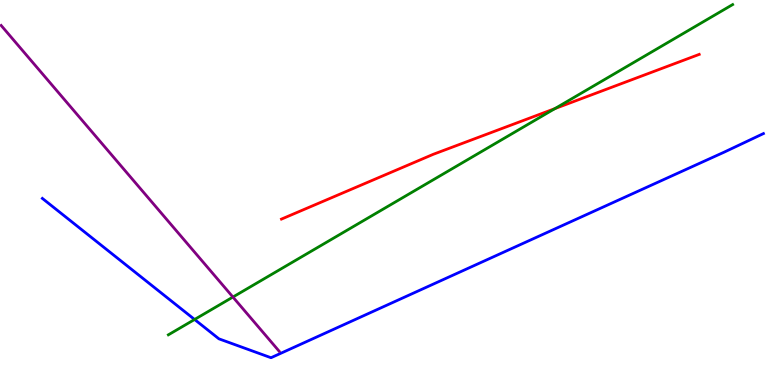[{'lines': ['blue', 'red'], 'intersections': []}, {'lines': ['green', 'red'], 'intersections': [{'x': 7.16, 'y': 7.18}]}, {'lines': ['purple', 'red'], 'intersections': []}, {'lines': ['blue', 'green'], 'intersections': [{'x': 2.51, 'y': 1.7}]}, {'lines': ['blue', 'purple'], 'intersections': []}, {'lines': ['green', 'purple'], 'intersections': [{'x': 3.01, 'y': 2.28}]}]